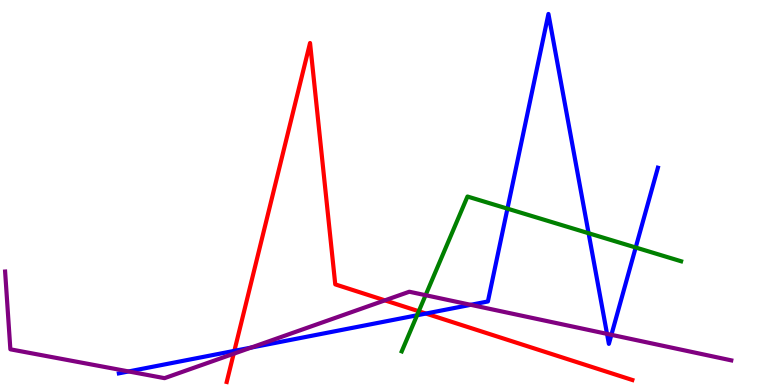[{'lines': ['blue', 'red'], 'intersections': [{'x': 3.02, 'y': 0.887}, {'x': 5.5, 'y': 1.86}]}, {'lines': ['green', 'red'], 'intersections': [{'x': 5.4, 'y': 1.92}]}, {'lines': ['purple', 'red'], 'intersections': [{'x': 3.01, 'y': 0.812}, {'x': 4.97, 'y': 2.2}]}, {'lines': ['blue', 'green'], 'intersections': [{'x': 5.38, 'y': 1.81}, {'x': 6.55, 'y': 4.58}, {'x': 7.59, 'y': 3.94}, {'x': 8.2, 'y': 3.57}]}, {'lines': ['blue', 'purple'], 'intersections': [{'x': 1.66, 'y': 0.352}, {'x': 3.24, 'y': 0.972}, {'x': 6.07, 'y': 2.08}, {'x': 7.83, 'y': 1.33}, {'x': 7.89, 'y': 1.3}]}, {'lines': ['green', 'purple'], 'intersections': [{'x': 5.49, 'y': 2.33}]}]